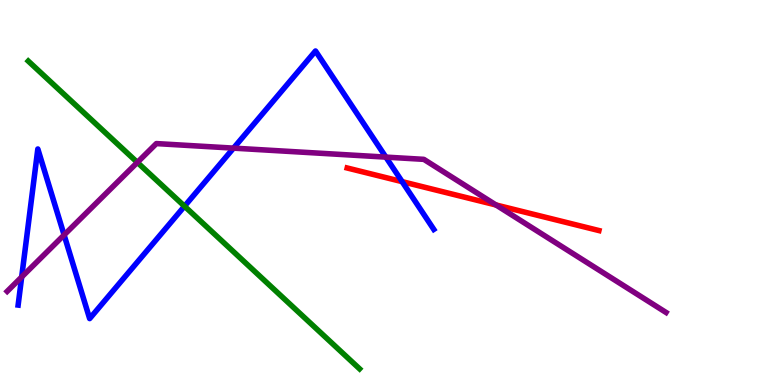[{'lines': ['blue', 'red'], 'intersections': [{'x': 5.19, 'y': 5.28}]}, {'lines': ['green', 'red'], 'intersections': []}, {'lines': ['purple', 'red'], 'intersections': [{'x': 6.4, 'y': 4.68}]}, {'lines': ['blue', 'green'], 'intersections': [{'x': 2.38, 'y': 4.64}]}, {'lines': ['blue', 'purple'], 'intersections': [{'x': 0.28, 'y': 2.81}, {'x': 0.827, 'y': 3.9}, {'x': 3.01, 'y': 6.15}, {'x': 4.98, 'y': 5.92}]}, {'lines': ['green', 'purple'], 'intersections': [{'x': 1.77, 'y': 5.78}]}]